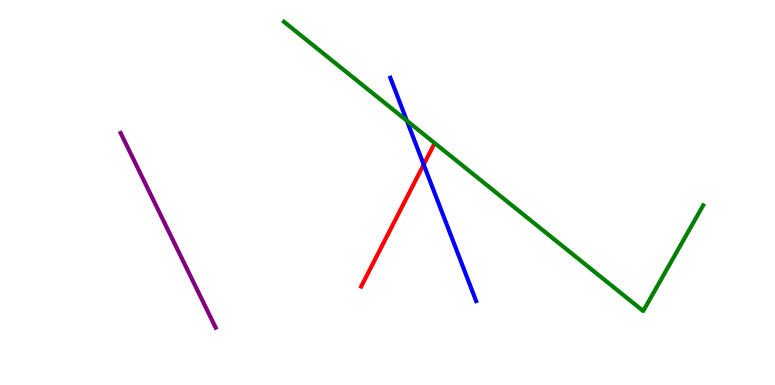[{'lines': ['blue', 'red'], 'intersections': [{'x': 5.47, 'y': 5.73}]}, {'lines': ['green', 'red'], 'intersections': []}, {'lines': ['purple', 'red'], 'intersections': []}, {'lines': ['blue', 'green'], 'intersections': [{'x': 5.25, 'y': 6.86}]}, {'lines': ['blue', 'purple'], 'intersections': []}, {'lines': ['green', 'purple'], 'intersections': []}]